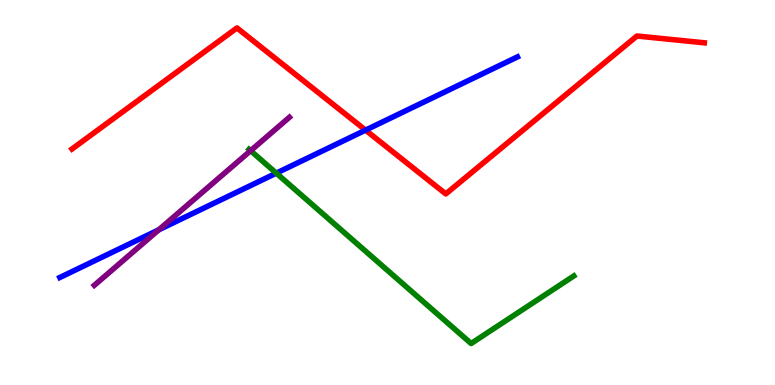[{'lines': ['blue', 'red'], 'intersections': [{'x': 4.72, 'y': 6.62}]}, {'lines': ['green', 'red'], 'intersections': []}, {'lines': ['purple', 'red'], 'intersections': []}, {'lines': ['blue', 'green'], 'intersections': [{'x': 3.57, 'y': 5.5}]}, {'lines': ['blue', 'purple'], 'intersections': [{'x': 2.05, 'y': 4.03}]}, {'lines': ['green', 'purple'], 'intersections': [{'x': 3.23, 'y': 6.09}]}]